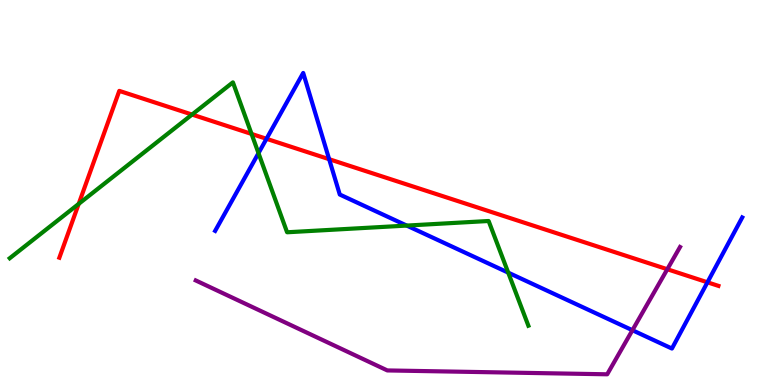[{'lines': ['blue', 'red'], 'intersections': [{'x': 3.44, 'y': 6.39}, {'x': 4.25, 'y': 5.87}, {'x': 9.13, 'y': 2.67}]}, {'lines': ['green', 'red'], 'intersections': [{'x': 1.02, 'y': 4.7}, {'x': 2.48, 'y': 7.02}, {'x': 3.25, 'y': 6.52}]}, {'lines': ['purple', 'red'], 'intersections': [{'x': 8.61, 'y': 3.01}]}, {'lines': ['blue', 'green'], 'intersections': [{'x': 3.34, 'y': 6.02}, {'x': 5.25, 'y': 4.14}, {'x': 6.56, 'y': 2.92}]}, {'lines': ['blue', 'purple'], 'intersections': [{'x': 8.16, 'y': 1.42}]}, {'lines': ['green', 'purple'], 'intersections': []}]